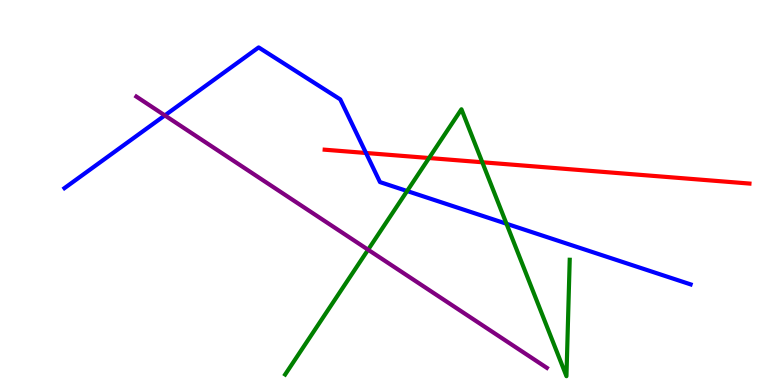[{'lines': ['blue', 'red'], 'intersections': [{'x': 4.72, 'y': 6.03}]}, {'lines': ['green', 'red'], 'intersections': [{'x': 5.54, 'y': 5.9}, {'x': 6.22, 'y': 5.79}]}, {'lines': ['purple', 'red'], 'intersections': []}, {'lines': ['blue', 'green'], 'intersections': [{'x': 5.25, 'y': 5.04}, {'x': 6.54, 'y': 4.19}]}, {'lines': ['blue', 'purple'], 'intersections': [{'x': 2.13, 'y': 7.0}]}, {'lines': ['green', 'purple'], 'intersections': [{'x': 4.75, 'y': 3.51}]}]